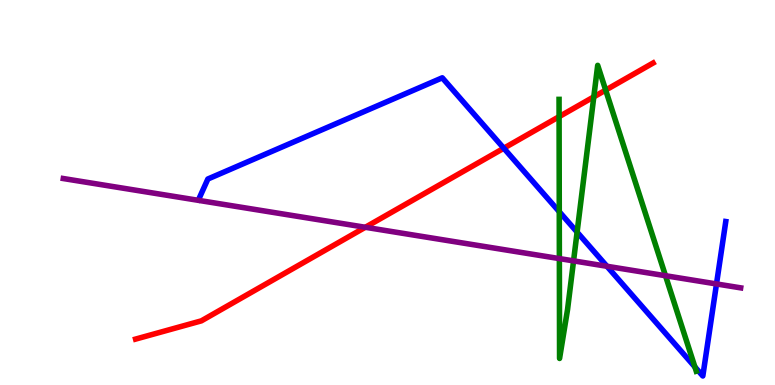[{'lines': ['blue', 'red'], 'intersections': [{'x': 6.5, 'y': 6.15}]}, {'lines': ['green', 'red'], 'intersections': [{'x': 7.21, 'y': 6.97}, {'x': 7.66, 'y': 7.48}, {'x': 7.82, 'y': 7.66}]}, {'lines': ['purple', 'red'], 'intersections': [{'x': 4.71, 'y': 4.1}]}, {'lines': ['blue', 'green'], 'intersections': [{'x': 7.22, 'y': 4.5}, {'x': 7.45, 'y': 3.97}, {'x': 8.97, 'y': 0.47}]}, {'lines': ['blue', 'purple'], 'intersections': [{'x': 7.83, 'y': 3.08}, {'x': 9.25, 'y': 2.62}]}, {'lines': ['green', 'purple'], 'intersections': [{'x': 7.22, 'y': 3.28}, {'x': 7.4, 'y': 3.22}, {'x': 8.59, 'y': 2.84}]}]